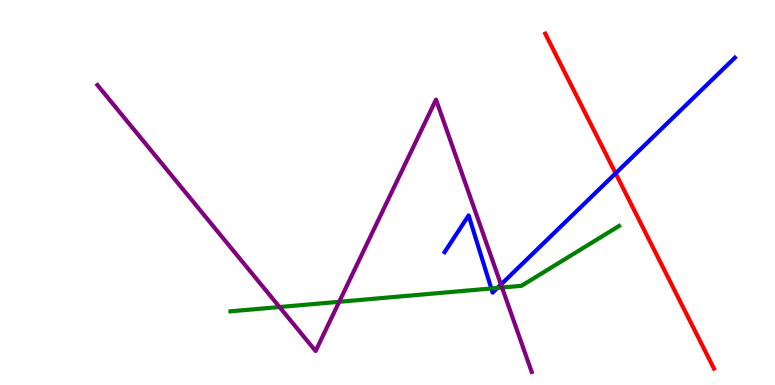[{'lines': ['blue', 'red'], 'intersections': [{'x': 7.94, 'y': 5.5}]}, {'lines': ['green', 'red'], 'intersections': []}, {'lines': ['purple', 'red'], 'intersections': []}, {'lines': ['blue', 'green'], 'intersections': [{'x': 6.34, 'y': 2.51}, {'x': 6.42, 'y': 2.52}]}, {'lines': ['blue', 'purple'], 'intersections': [{'x': 6.46, 'y': 2.61}]}, {'lines': ['green', 'purple'], 'intersections': [{'x': 3.61, 'y': 2.03}, {'x': 4.38, 'y': 2.16}, {'x': 6.48, 'y': 2.53}]}]